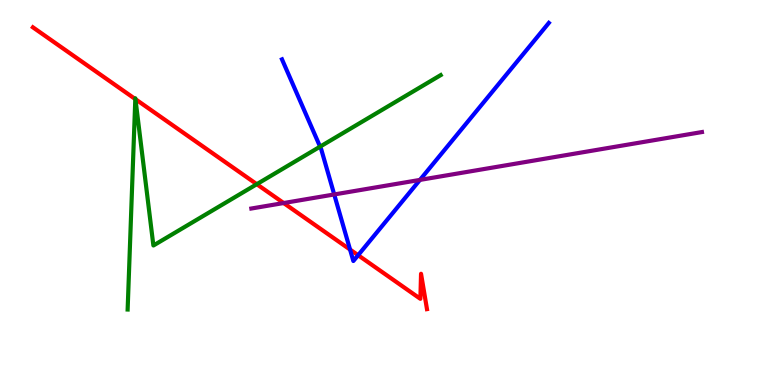[{'lines': ['blue', 'red'], 'intersections': [{'x': 4.52, 'y': 3.52}, {'x': 4.62, 'y': 3.37}]}, {'lines': ['green', 'red'], 'intersections': [{'x': 1.75, 'y': 7.43}, {'x': 1.75, 'y': 7.42}, {'x': 3.31, 'y': 5.22}]}, {'lines': ['purple', 'red'], 'intersections': [{'x': 3.66, 'y': 4.73}]}, {'lines': ['blue', 'green'], 'intersections': [{'x': 4.13, 'y': 6.19}]}, {'lines': ['blue', 'purple'], 'intersections': [{'x': 4.31, 'y': 4.95}, {'x': 5.42, 'y': 5.33}]}, {'lines': ['green', 'purple'], 'intersections': []}]